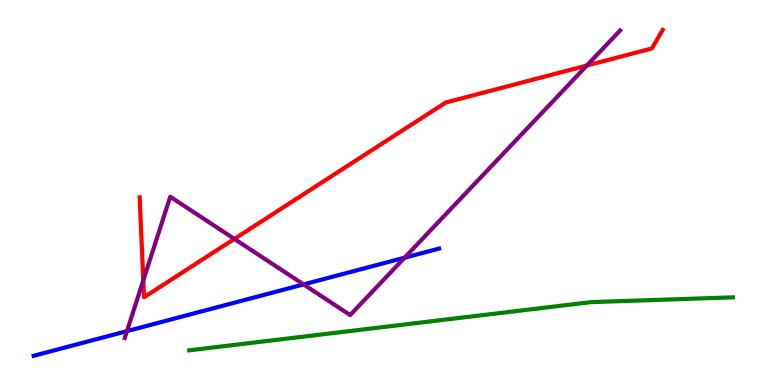[{'lines': ['blue', 'red'], 'intersections': []}, {'lines': ['green', 'red'], 'intersections': []}, {'lines': ['purple', 'red'], 'intersections': [{'x': 1.85, 'y': 2.72}, {'x': 3.02, 'y': 3.79}, {'x': 7.57, 'y': 8.3}]}, {'lines': ['blue', 'green'], 'intersections': []}, {'lines': ['blue', 'purple'], 'intersections': [{'x': 1.64, 'y': 1.4}, {'x': 3.92, 'y': 2.61}, {'x': 5.22, 'y': 3.31}]}, {'lines': ['green', 'purple'], 'intersections': []}]